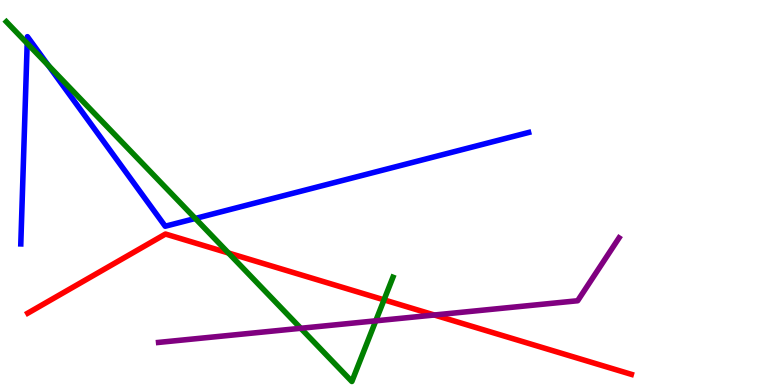[{'lines': ['blue', 'red'], 'intersections': []}, {'lines': ['green', 'red'], 'intersections': [{'x': 2.95, 'y': 3.43}, {'x': 4.96, 'y': 2.21}]}, {'lines': ['purple', 'red'], 'intersections': [{'x': 5.6, 'y': 1.82}]}, {'lines': ['blue', 'green'], 'intersections': [{'x': 0.351, 'y': 8.87}, {'x': 0.623, 'y': 8.3}, {'x': 2.52, 'y': 4.33}]}, {'lines': ['blue', 'purple'], 'intersections': []}, {'lines': ['green', 'purple'], 'intersections': [{'x': 3.88, 'y': 1.47}, {'x': 4.85, 'y': 1.67}]}]